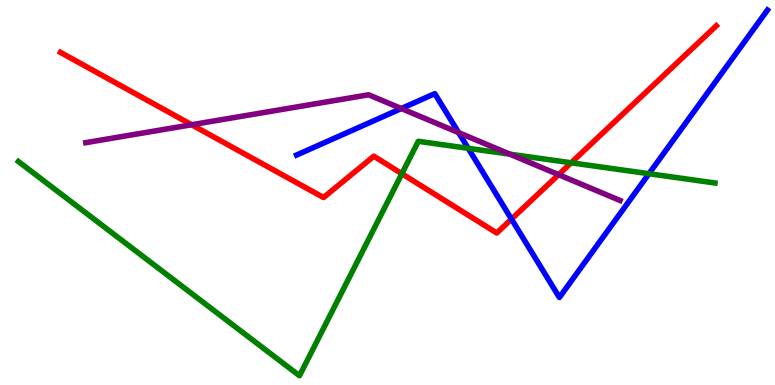[{'lines': ['blue', 'red'], 'intersections': [{'x': 6.6, 'y': 4.31}]}, {'lines': ['green', 'red'], 'intersections': [{'x': 5.19, 'y': 5.49}, {'x': 7.37, 'y': 5.77}]}, {'lines': ['purple', 'red'], 'intersections': [{'x': 2.47, 'y': 6.76}, {'x': 7.21, 'y': 5.46}]}, {'lines': ['blue', 'green'], 'intersections': [{'x': 6.04, 'y': 6.15}, {'x': 8.37, 'y': 5.49}]}, {'lines': ['blue', 'purple'], 'intersections': [{'x': 5.18, 'y': 7.18}, {'x': 5.92, 'y': 6.56}]}, {'lines': ['green', 'purple'], 'intersections': [{'x': 6.58, 'y': 6.0}]}]